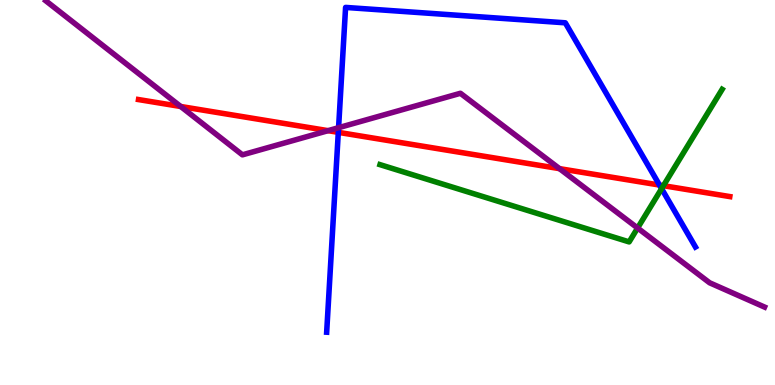[{'lines': ['blue', 'red'], 'intersections': [{'x': 4.37, 'y': 6.56}, {'x': 8.51, 'y': 5.19}]}, {'lines': ['green', 'red'], 'intersections': [{'x': 8.56, 'y': 5.18}]}, {'lines': ['purple', 'red'], 'intersections': [{'x': 2.33, 'y': 7.23}, {'x': 4.23, 'y': 6.61}, {'x': 7.22, 'y': 5.62}]}, {'lines': ['blue', 'green'], 'intersections': [{'x': 8.54, 'y': 5.1}]}, {'lines': ['blue', 'purple'], 'intersections': [{'x': 4.37, 'y': 6.68}]}, {'lines': ['green', 'purple'], 'intersections': [{'x': 8.23, 'y': 4.08}]}]